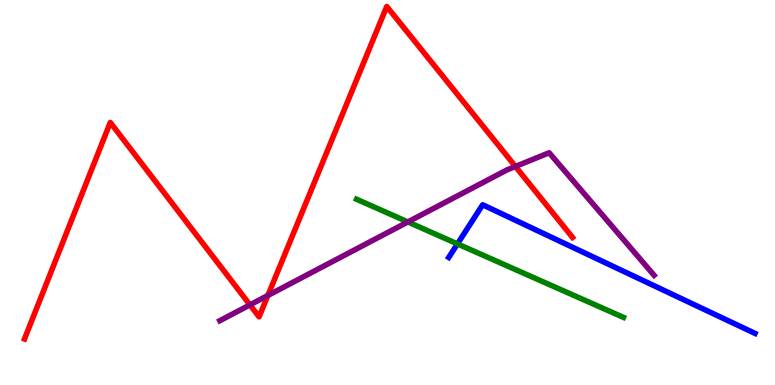[{'lines': ['blue', 'red'], 'intersections': []}, {'lines': ['green', 'red'], 'intersections': []}, {'lines': ['purple', 'red'], 'intersections': [{'x': 3.23, 'y': 2.08}, {'x': 3.46, 'y': 2.33}, {'x': 6.65, 'y': 5.68}]}, {'lines': ['blue', 'green'], 'intersections': [{'x': 5.9, 'y': 3.66}]}, {'lines': ['blue', 'purple'], 'intersections': []}, {'lines': ['green', 'purple'], 'intersections': [{'x': 5.26, 'y': 4.24}]}]